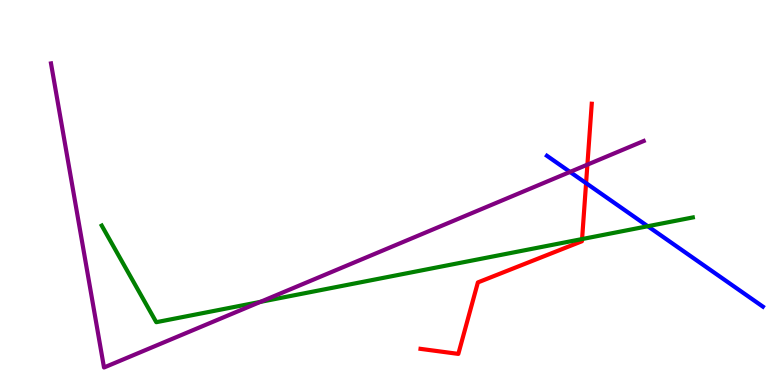[{'lines': ['blue', 'red'], 'intersections': [{'x': 7.56, 'y': 5.24}]}, {'lines': ['green', 'red'], 'intersections': [{'x': 7.51, 'y': 3.79}]}, {'lines': ['purple', 'red'], 'intersections': [{'x': 7.58, 'y': 5.72}]}, {'lines': ['blue', 'green'], 'intersections': [{'x': 8.36, 'y': 4.12}]}, {'lines': ['blue', 'purple'], 'intersections': [{'x': 7.36, 'y': 5.53}]}, {'lines': ['green', 'purple'], 'intersections': [{'x': 3.36, 'y': 2.16}]}]